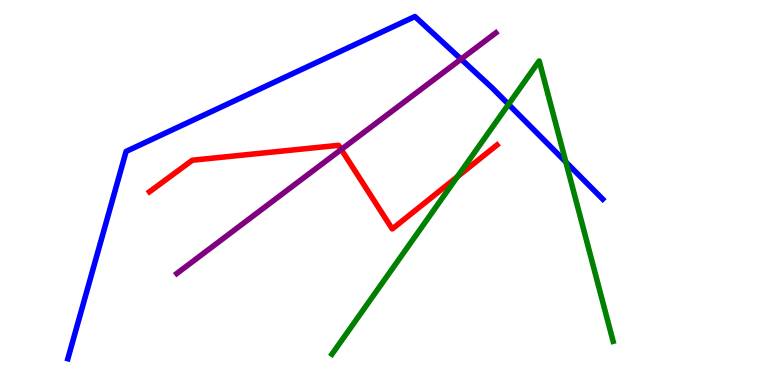[{'lines': ['blue', 'red'], 'intersections': []}, {'lines': ['green', 'red'], 'intersections': [{'x': 5.9, 'y': 5.41}]}, {'lines': ['purple', 'red'], 'intersections': [{'x': 4.4, 'y': 6.12}]}, {'lines': ['blue', 'green'], 'intersections': [{'x': 6.56, 'y': 7.29}, {'x': 7.3, 'y': 5.79}]}, {'lines': ['blue', 'purple'], 'intersections': [{'x': 5.95, 'y': 8.46}]}, {'lines': ['green', 'purple'], 'intersections': []}]